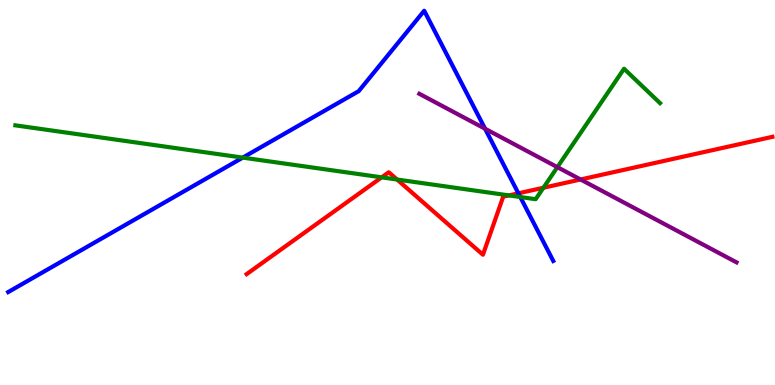[{'lines': ['blue', 'red'], 'intersections': [{'x': 6.69, 'y': 4.98}]}, {'lines': ['green', 'red'], 'intersections': [{'x': 4.92, 'y': 5.39}, {'x': 5.12, 'y': 5.34}, {'x': 6.57, 'y': 4.92}, {'x': 7.01, 'y': 5.12}]}, {'lines': ['purple', 'red'], 'intersections': [{'x': 7.49, 'y': 5.34}]}, {'lines': ['blue', 'green'], 'intersections': [{'x': 3.13, 'y': 5.91}, {'x': 6.71, 'y': 4.88}]}, {'lines': ['blue', 'purple'], 'intersections': [{'x': 6.26, 'y': 6.66}]}, {'lines': ['green', 'purple'], 'intersections': [{'x': 7.19, 'y': 5.66}]}]